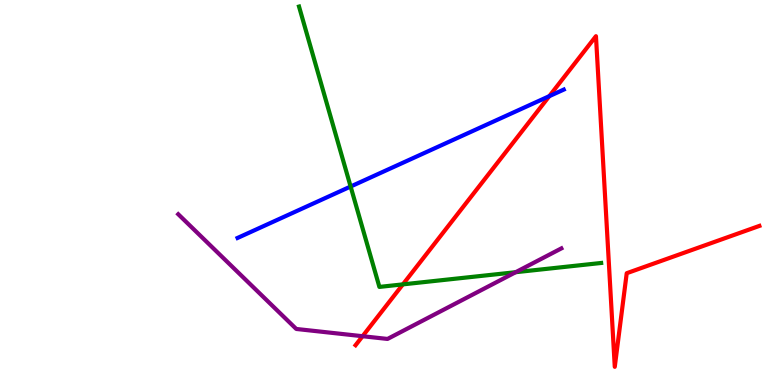[{'lines': ['blue', 'red'], 'intersections': [{'x': 7.09, 'y': 7.5}]}, {'lines': ['green', 'red'], 'intersections': [{'x': 5.2, 'y': 2.61}]}, {'lines': ['purple', 'red'], 'intersections': [{'x': 4.68, 'y': 1.27}]}, {'lines': ['blue', 'green'], 'intersections': [{'x': 4.52, 'y': 5.16}]}, {'lines': ['blue', 'purple'], 'intersections': []}, {'lines': ['green', 'purple'], 'intersections': [{'x': 6.65, 'y': 2.93}]}]